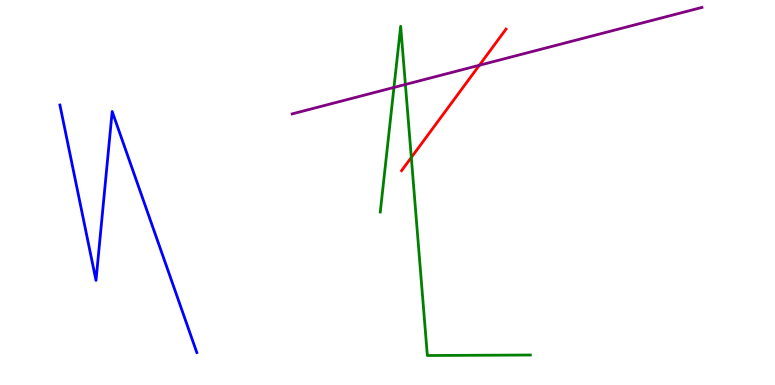[{'lines': ['blue', 'red'], 'intersections': []}, {'lines': ['green', 'red'], 'intersections': [{'x': 5.31, 'y': 5.91}]}, {'lines': ['purple', 'red'], 'intersections': [{'x': 6.19, 'y': 8.3}]}, {'lines': ['blue', 'green'], 'intersections': []}, {'lines': ['blue', 'purple'], 'intersections': []}, {'lines': ['green', 'purple'], 'intersections': [{'x': 5.08, 'y': 7.73}, {'x': 5.23, 'y': 7.81}]}]